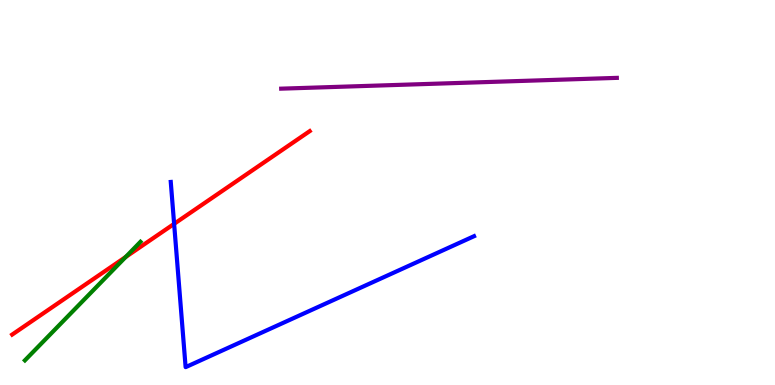[{'lines': ['blue', 'red'], 'intersections': [{'x': 2.25, 'y': 4.19}]}, {'lines': ['green', 'red'], 'intersections': [{'x': 1.62, 'y': 3.33}]}, {'lines': ['purple', 'red'], 'intersections': []}, {'lines': ['blue', 'green'], 'intersections': []}, {'lines': ['blue', 'purple'], 'intersections': []}, {'lines': ['green', 'purple'], 'intersections': []}]